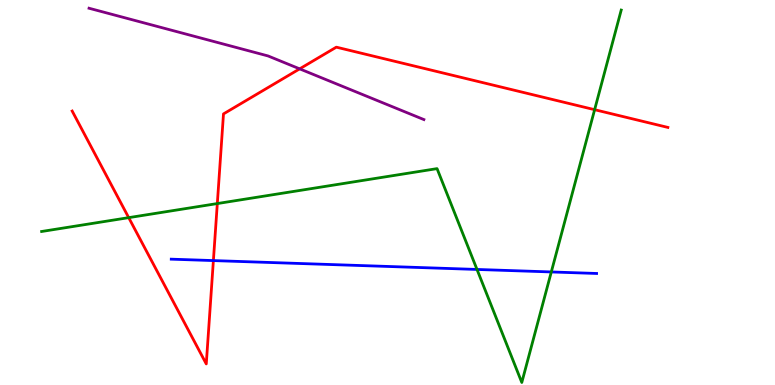[{'lines': ['blue', 'red'], 'intersections': [{'x': 2.75, 'y': 3.23}]}, {'lines': ['green', 'red'], 'intersections': [{'x': 1.66, 'y': 4.35}, {'x': 2.8, 'y': 4.71}, {'x': 7.67, 'y': 7.15}]}, {'lines': ['purple', 'red'], 'intersections': [{'x': 3.87, 'y': 8.21}]}, {'lines': ['blue', 'green'], 'intersections': [{'x': 6.15, 'y': 3.0}, {'x': 7.11, 'y': 2.94}]}, {'lines': ['blue', 'purple'], 'intersections': []}, {'lines': ['green', 'purple'], 'intersections': []}]